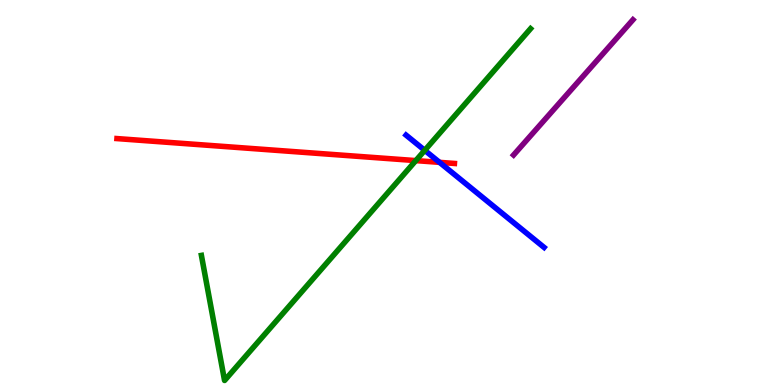[{'lines': ['blue', 'red'], 'intersections': [{'x': 5.67, 'y': 5.78}]}, {'lines': ['green', 'red'], 'intersections': [{'x': 5.37, 'y': 5.83}]}, {'lines': ['purple', 'red'], 'intersections': []}, {'lines': ['blue', 'green'], 'intersections': [{'x': 5.48, 'y': 6.1}]}, {'lines': ['blue', 'purple'], 'intersections': []}, {'lines': ['green', 'purple'], 'intersections': []}]